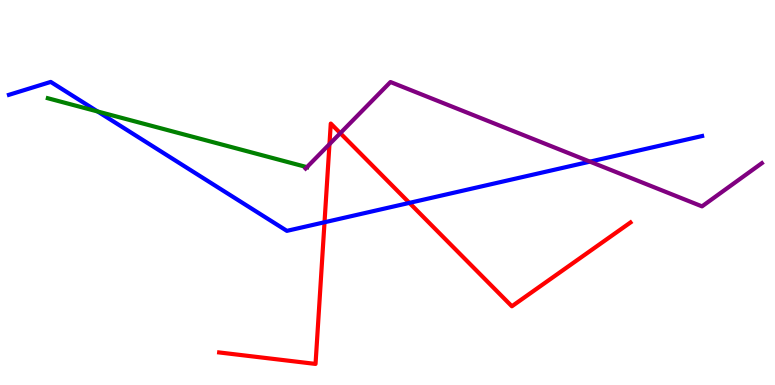[{'lines': ['blue', 'red'], 'intersections': [{'x': 4.19, 'y': 4.23}, {'x': 5.28, 'y': 4.73}]}, {'lines': ['green', 'red'], 'intersections': []}, {'lines': ['purple', 'red'], 'intersections': [{'x': 4.25, 'y': 6.25}, {'x': 4.39, 'y': 6.54}]}, {'lines': ['blue', 'green'], 'intersections': [{'x': 1.26, 'y': 7.1}]}, {'lines': ['blue', 'purple'], 'intersections': [{'x': 7.61, 'y': 5.8}]}, {'lines': ['green', 'purple'], 'intersections': [{'x': 3.96, 'y': 5.66}]}]